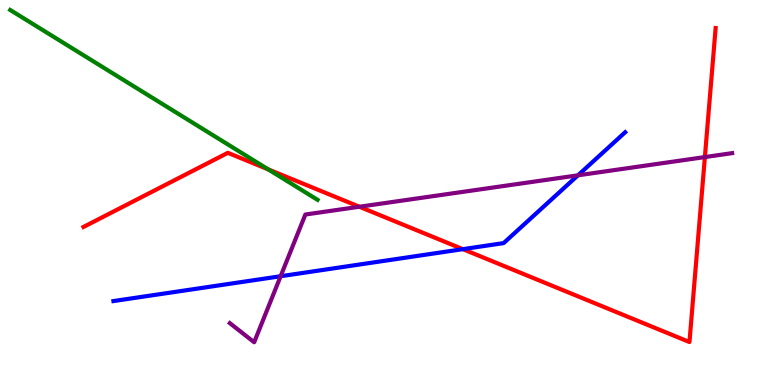[{'lines': ['blue', 'red'], 'intersections': [{'x': 5.97, 'y': 3.53}]}, {'lines': ['green', 'red'], 'intersections': [{'x': 3.46, 'y': 5.6}]}, {'lines': ['purple', 'red'], 'intersections': [{'x': 4.64, 'y': 4.63}, {'x': 9.1, 'y': 5.92}]}, {'lines': ['blue', 'green'], 'intersections': []}, {'lines': ['blue', 'purple'], 'intersections': [{'x': 3.62, 'y': 2.83}, {'x': 7.46, 'y': 5.45}]}, {'lines': ['green', 'purple'], 'intersections': []}]